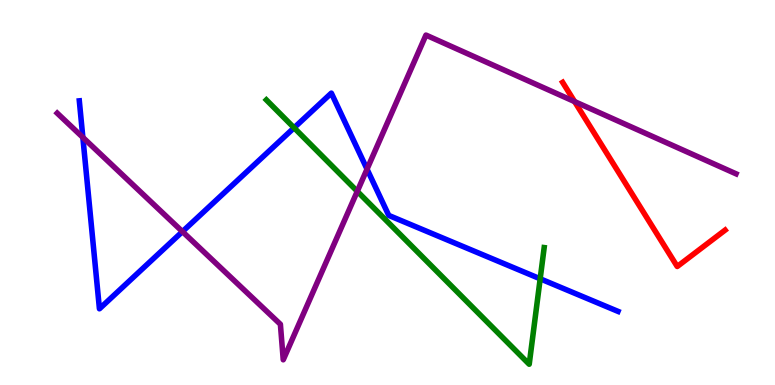[{'lines': ['blue', 'red'], 'intersections': []}, {'lines': ['green', 'red'], 'intersections': []}, {'lines': ['purple', 'red'], 'intersections': [{'x': 7.41, 'y': 7.36}]}, {'lines': ['blue', 'green'], 'intersections': [{'x': 3.79, 'y': 6.68}, {'x': 6.97, 'y': 2.76}]}, {'lines': ['blue', 'purple'], 'intersections': [{'x': 1.07, 'y': 6.43}, {'x': 2.35, 'y': 3.98}, {'x': 4.74, 'y': 5.61}]}, {'lines': ['green', 'purple'], 'intersections': [{'x': 4.61, 'y': 5.03}]}]